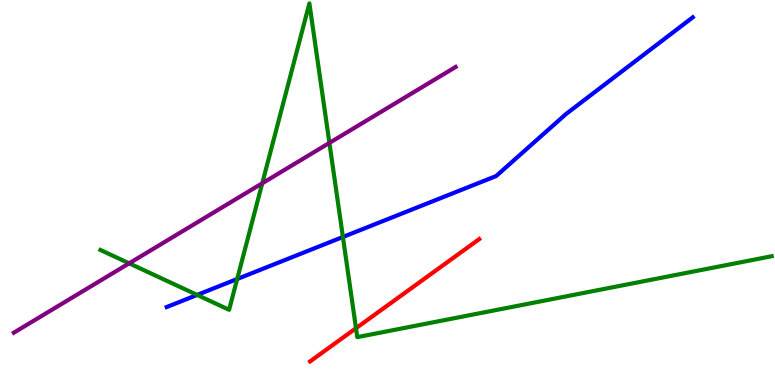[{'lines': ['blue', 'red'], 'intersections': []}, {'lines': ['green', 'red'], 'intersections': [{'x': 4.59, 'y': 1.47}]}, {'lines': ['purple', 'red'], 'intersections': []}, {'lines': ['blue', 'green'], 'intersections': [{'x': 2.54, 'y': 2.34}, {'x': 3.06, 'y': 2.75}, {'x': 4.42, 'y': 3.84}]}, {'lines': ['blue', 'purple'], 'intersections': []}, {'lines': ['green', 'purple'], 'intersections': [{'x': 1.67, 'y': 3.16}, {'x': 3.38, 'y': 5.24}, {'x': 4.25, 'y': 6.29}]}]